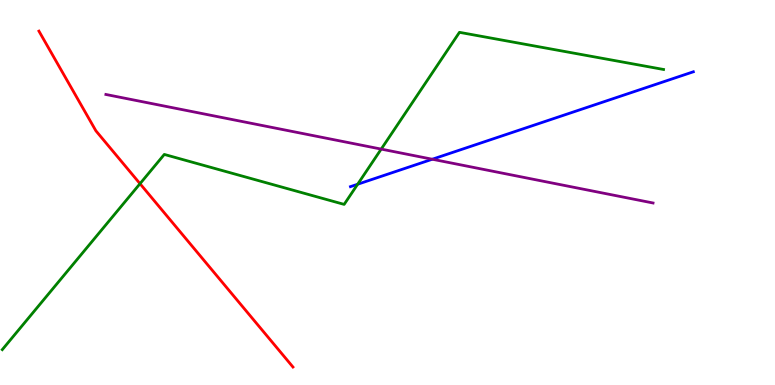[{'lines': ['blue', 'red'], 'intersections': []}, {'lines': ['green', 'red'], 'intersections': [{'x': 1.81, 'y': 5.23}]}, {'lines': ['purple', 'red'], 'intersections': []}, {'lines': ['blue', 'green'], 'intersections': [{'x': 4.61, 'y': 5.21}]}, {'lines': ['blue', 'purple'], 'intersections': [{'x': 5.58, 'y': 5.86}]}, {'lines': ['green', 'purple'], 'intersections': [{'x': 4.92, 'y': 6.13}]}]